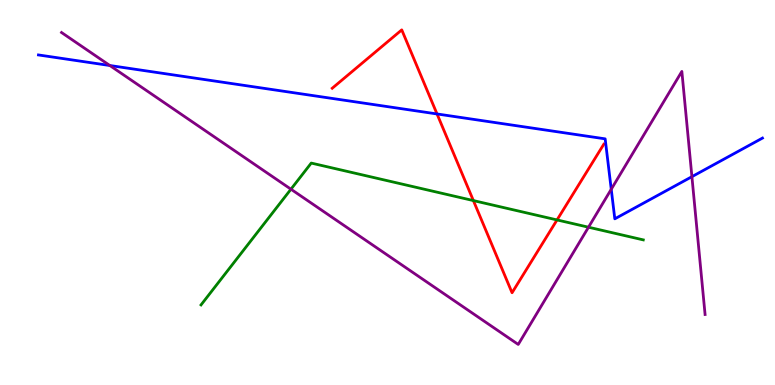[{'lines': ['blue', 'red'], 'intersections': [{'x': 5.64, 'y': 7.04}]}, {'lines': ['green', 'red'], 'intersections': [{'x': 6.11, 'y': 4.79}, {'x': 7.19, 'y': 4.29}]}, {'lines': ['purple', 'red'], 'intersections': []}, {'lines': ['blue', 'green'], 'intersections': []}, {'lines': ['blue', 'purple'], 'intersections': [{'x': 1.42, 'y': 8.3}, {'x': 7.89, 'y': 5.08}, {'x': 8.93, 'y': 5.41}]}, {'lines': ['green', 'purple'], 'intersections': [{'x': 3.75, 'y': 5.09}, {'x': 7.59, 'y': 4.1}]}]